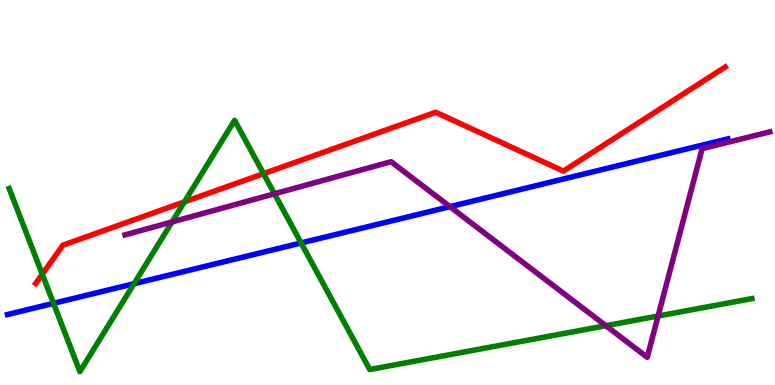[{'lines': ['blue', 'red'], 'intersections': []}, {'lines': ['green', 'red'], 'intersections': [{'x': 0.546, 'y': 2.88}, {'x': 2.38, 'y': 4.76}, {'x': 3.4, 'y': 5.49}]}, {'lines': ['purple', 'red'], 'intersections': []}, {'lines': ['blue', 'green'], 'intersections': [{'x': 0.691, 'y': 2.12}, {'x': 1.73, 'y': 2.63}, {'x': 3.89, 'y': 3.69}]}, {'lines': ['blue', 'purple'], 'intersections': [{'x': 5.81, 'y': 4.63}]}, {'lines': ['green', 'purple'], 'intersections': [{'x': 2.22, 'y': 4.24}, {'x': 3.54, 'y': 4.97}, {'x': 7.82, 'y': 1.54}, {'x': 8.49, 'y': 1.79}]}]